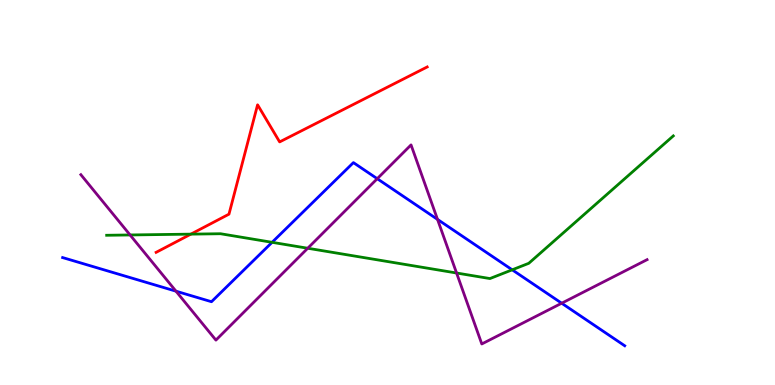[{'lines': ['blue', 'red'], 'intersections': []}, {'lines': ['green', 'red'], 'intersections': [{'x': 2.46, 'y': 3.92}]}, {'lines': ['purple', 'red'], 'intersections': []}, {'lines': ['blue', 'green'], 'intersections': [{'x': 3.51, 'y': 3.71}, {'x': 6.61, 'y': 2.99}]}, {'lines': ['blue', 'purple'], 'intersections': [{'x': 2.27, 'y': 2.44}, {'x': 4.87, 'y': 5.36}, {'x': 5.65, 'y': 4.3}, {'x': 7.25, 'y': 2.12}]}, {'lines': ['green', 'purple'], 'intersections': [{'x': 1.68, 'y': 3.9}, {'x': 3.97, 'y': 3.55}, {'x': 5.89, 'y': 2.91}]}]